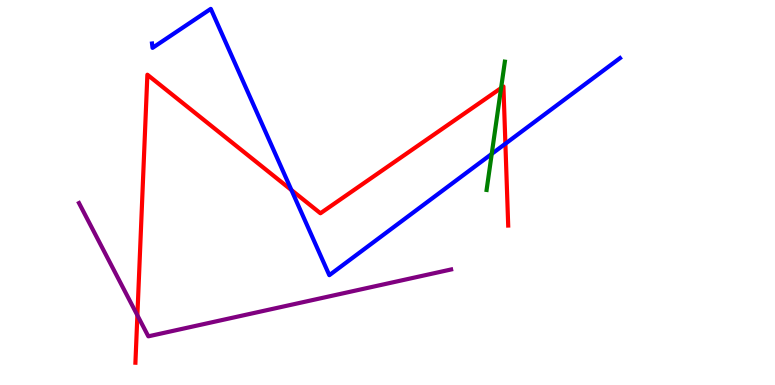[{'lines': ['blue', 'red'], 'intersections': [{'x': 3.76, 'y': 5.06}, {'x': 6.52, 'y': 6.27}]}, {'lines': ['green', 'red'], 'intersections': [{'x': 6.47, 'y': 7.71}]}, {'lines': ['purple', 'red'], 'intersections': [{'x': 1.77, 'y': 1.81}]}, {'lines': ['blue', 'green'], 'intersections': [{'x': 6.34, 'y': 6.0}]}, {'lines': ['blue', 'purple'], 'intersections': []}, {'lines': ['green', 'purple'], 'intersections': []}]